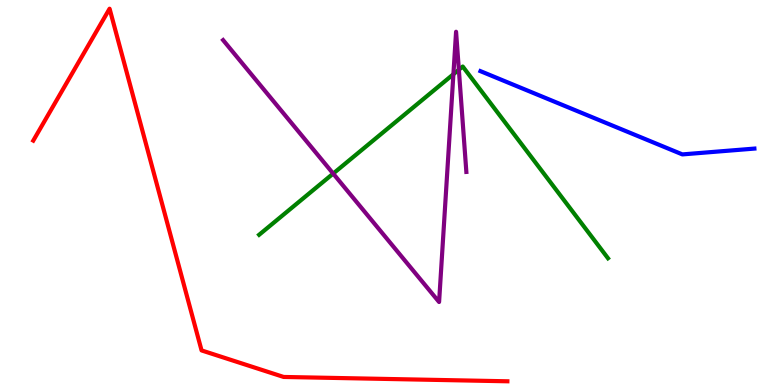[{'lines': ['blue', 'red'], 'intersections': []}, {'lines': ['green', 'red'], 'intersections': []}, {'lines': ['purple', 'red'], 'intersections': []}, {'lines': ['blue', 'green'], 'intersections': []}, {'lines': ['blue', 'purple'], 'intersections': []}, {'lines': ['green', 'purple'], 'intersections': [{'x': 4.3, 'y': 5.49}, {'x': 5.85, 'y': 8.07}, {'x': 5.92, 'y': 8.19}]}]